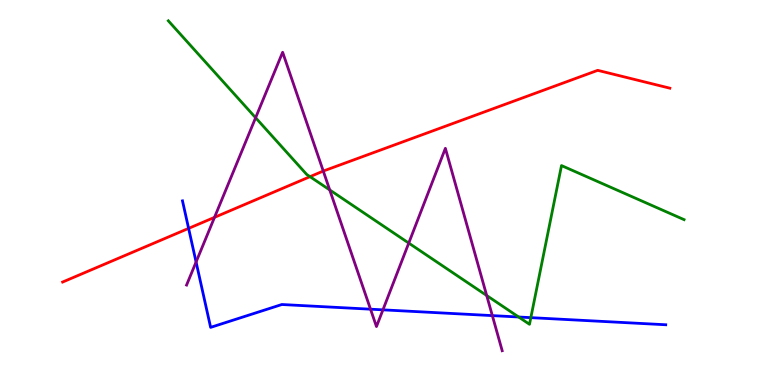[{'lines': ['blue', 'red'], 'intersections': [{'x': 2.43, 'y': 4.07}]}, {'lines': ['green', 'red'], 'intersections': [{'x': 4.0, 'y': 5.41}]}, {'lines': ['purple', 'red'], 'intersections': [{'x': 2.77, 'y': 4.35}, {'x': 4.17, 'y': 5.56}]}, {'lines': ['blue', 'green'], 'intersections': [{'x': 6.69, 'y': 1.77}, {'x': 6.85, 'y': 1.75}]}, {'lines': ['blue', 'purple'], 'intersections': [{'x': 2.53, 'y': 3.19}, {'x': 4.78, 'y': 1.97}, {'x': 4.94, 'y': 1.95}, {'x': 6.35, 'y': 1.8}]}, {'lines': ['green', 'purple'], 'intersections': [{'x': 3.3, 'y': 6.94}, {'x': 4.25, 'y': 5.07}, {'x': 5.27, 'y': 3.69}, {'x': 6.28, 'y': 2.32}]}]